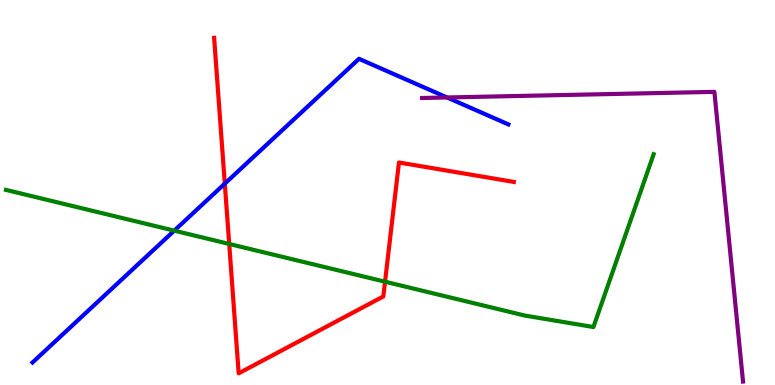[{'lines': ['blue', 'red'], 'intersections': [{'x': 2.9, 'y': 5.23}]}, {'lines': ['green', 'red'], 'intersections': [{'x': 2.96, 'y': 3.66}, {'x': 4.97, 'y': 2.68}]}, {'lines': ['purple', 'red'], 'intersections': []}, {'lines': ['blue', 'green'], 'intersections': [{'x': 2.25, 'y': 4.01}]}, {'lines': ['blue', 'purple'], 'intersections': [{'x': 5.77, 'y': 7.47}]}, {'lines': ['green', 'purple'], 'intersections': []}]